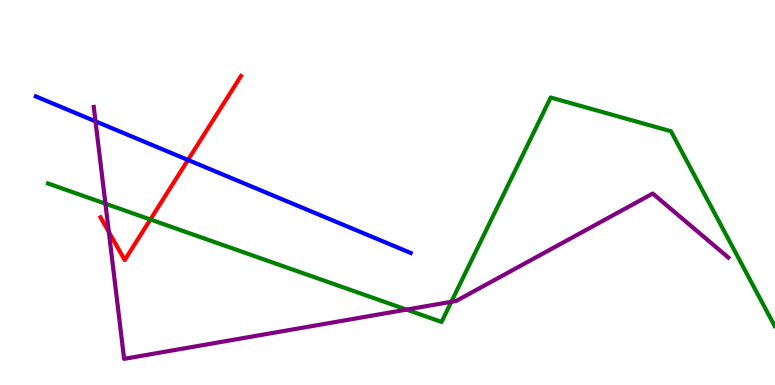[{'lines': ['blue', 'red'], 'intersections': [{'x': 2.43, 'y': 5.85}]}, {'lines': ['green', 'red'], 'intersections': [{'x': 1.94, 'y': 4.3}]}, {'lines': ['purple', 'red'], 'intersections': [{'x': 1.4, 'y': 3.98}]}, {'lines': ['blue', 'green'], 'intersections': []}, {'lines': ['blue', 'purple'], 'intersections': [{'x': 1.23, 'y': 6.85}]}, {'lines': ['green', 'purple'], 'intersections': [{'x': 1.36, 'y': 4.71}, {'x': 5.25, 'y': 1.96}, {'x': 5.82, 'y': 2.16}]}]